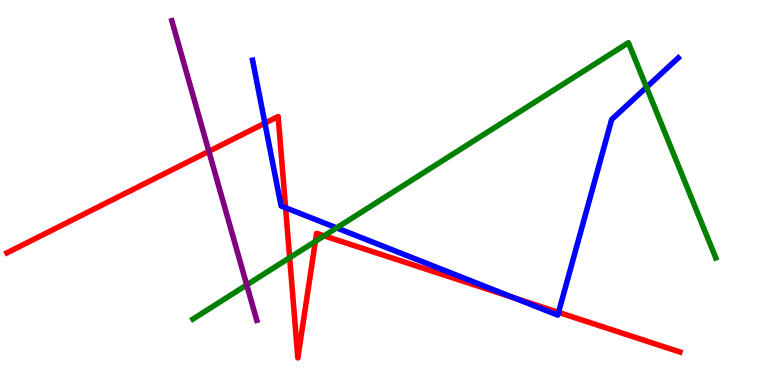[{'lines': ['blue', 'red'], 'intersections': [{'x': 3.42, 'y': 6.8}, {'x': 3.68, 'y': 4.6}, {'x': 6.63, 'y': 2.27}, {'x': 7.21, 'y': 1.89}]}, {'lines': ['green', 'red'], 'intersections': [{'x': 3.74, 'y': 3.31}, {'x': 4.07, 'y': 3.73}, {'x': 4.18, 'y': 3.87}]}, {'lines': ['purple', 'red'], 'intersections': [{'x': 2.7, 'y': 6.07}]}, {'lines': ['blue', 'green'], 'intersections': [{'x': 4.34, 'y': 4.08}, {'x': 8.34, 'y': 7.73}]}, {'lines': ['blue', 'purple'], 'intersections': []}, {'lines': ['green', 'purple'], 'intersections': [{'x': 3.18, 'y': 2.6}]}]